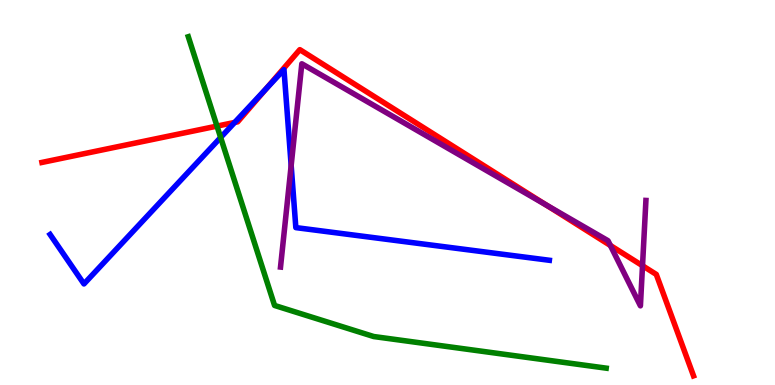[{'lines': ['blue', 'red'], 'intersections': [{'x': 3.03, 'y': 6.82}, {'x': 3.44, 'y': 7.7}]}, {'lines': ['green', 'red'], 'intersections': [{'x': 2.8, 'y': 6.72}]}, {'lines': ['purple', 'red'], 'intersections': [{'x': 7.05, 'y': 4.68}, {'x': 7.88, 'y': 3.62}, {'x': 8.29, 'y': 3.1}]}, {'lines': ['blue', 'green'], 'intersections': [{'x': 2.85, 'y': 6.43}]}, {'lines': ['blue', 'purple'], 'intersections': [{'x': 3.76, 'y': 5.7}]}, {'lines': ['green', 'purple'], 'intersections': []}]